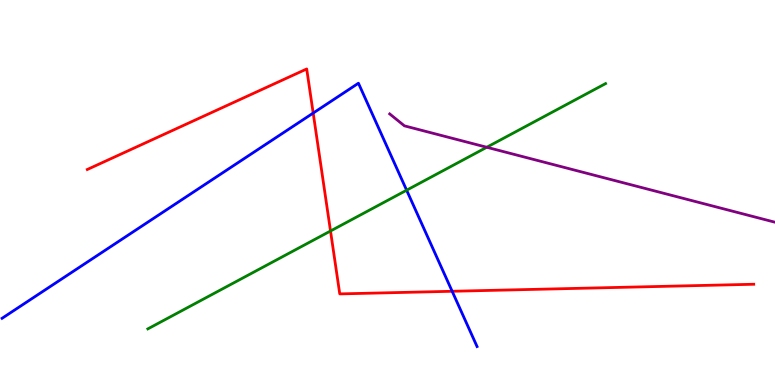[{'lines': ['blue', 'red'], 'intersections': [{'x': 4.04, 'y': 7.06}, {'x': 5.83, 'y': 2.43}]}, {'lines': ['green', 'red'], 'intersections': [{'x': 4.26, 'y': 4.0}]}, {'lines': ['purple', 'red'], 'intersections': []}, {'lines': ['blue', 'green'], 'intersections': [{'x': 5.25, 'y': 5.06}]}, {'lines': ['blue', 'purple'], 'intersections': []}, {'lines': ['green', 'purple'], 'intersections': [{'x': 6.28, 'y': 6.18}]}]